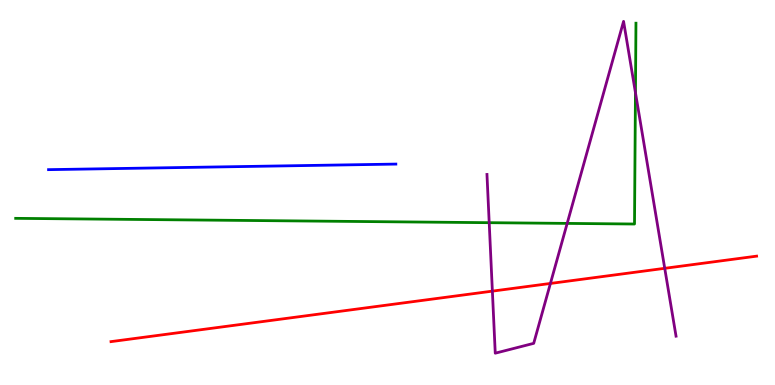[{'lines': ['blue', 'red'], 'intersections': []}, {'lines': ['green', 'red'], 'intersections': []}, {'lines': ['purple', 'red'], 'intersections': [{'x': 6.35, 'y': 2.44}, {'x': 7.1, 'y': 2.64}, {'x': 8.58, 'y': 3.03}]}, {'lines': ['blue', 'green'], 'intersections': []}, {'lines': ['blue', 'purple'], 'intersections': []}, {'lines': ['green', 'purple'], 'intersections': [{'x': 6.31, 'y': 4.22}, {'x': 7.32, 'y': 4.2}, {'x': 8.2, 'y': 7.59}]}]